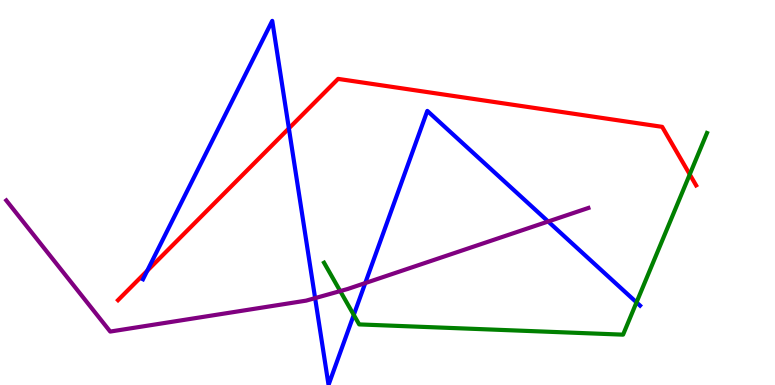[{'lines': ['blue', 'red'], 'intersections': [{'x': 1.9, 'y': 2.97}, {'x': 3.73, 'y': 6.67}]}, {'lines': ['green', 'red'], 'intersections': [{'x': 8.9, 'y': 5.47}]}, {'lines': ['purple', 'red'], 'intersections': []}, {'lines': ['blue', 'green'], 'intersections': [{'x': 4.56, 'y': 1.82}, {'x': 8.21, 'y': 2.15}]}, {'lines': ['blue', 'purple'], 'intersections': [{'x': 4.07, 'y': 2.26}, {'x': 4.71, 'y': 2.65}, {'x': 7.07, 'y': 4.25}]}, {'lines': ['green', 'purple'], 'intersections': [{'x': 4.39, 'y': 2.44}]}]